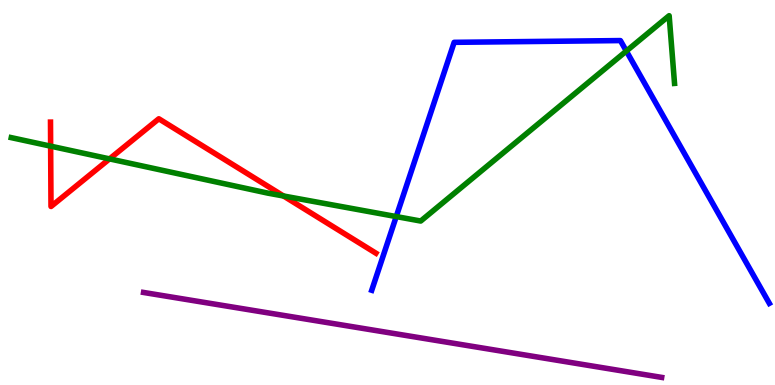[{'lines': ['blue', 'red'], 'intersections': []}, {'lines': ['green', 'red'], 'intersections': [{'x': 0.653, 'y': 6.2}, {'x': 1.41, 'y': 5.87}, {'x': 3.66, 'y': 4.91}]}, {'lines': ['purple', 'red'], 'intersections': []}, {'lines': ['blue', 'green'], 'intersections': [{'x': 5.11, 'y': 4.37}, {'x': 8.08, 'y': 8.67}]}, {'lines': ['blue', 'purple'], 'intersections': []}, {'lines': ['green', 'purple'], 'intersections': []}]